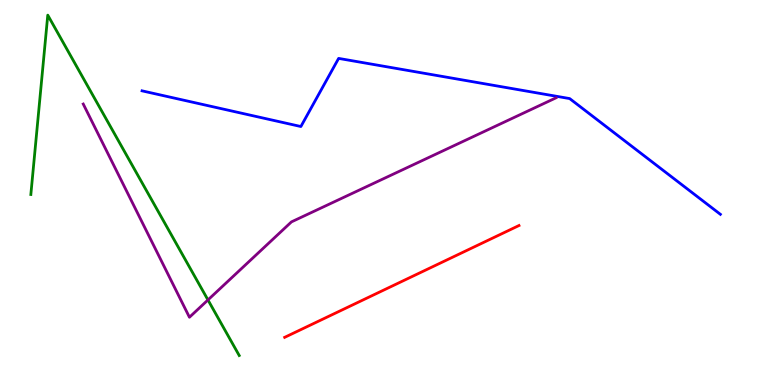[{'lines': ['blue', 'red'], 'intersections': []}, {'lines': ['green', 'red'], 'intersections': []}, {'lines': ['purple', 'red'], 'intersections': []}, {'lines': ['blue', 'green'], 'intersections': []}, {'lines': ['blue', 'purple'], 'intersections': []}, {'lines': ['green', 'purple'], 'intersections': [{'x': 2.68, 'y': 2.21}]}]